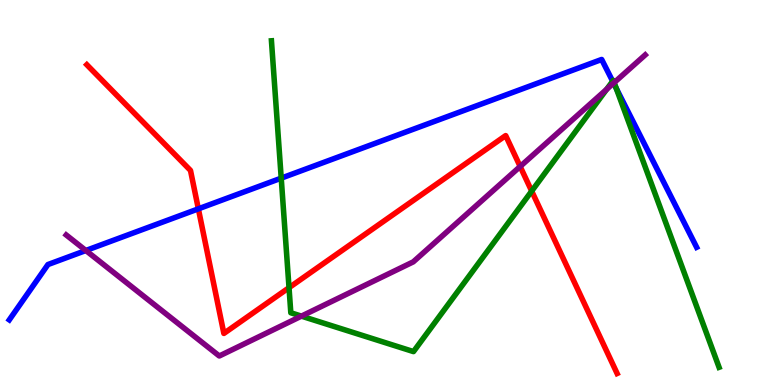[{'lines': ['blue', 'red'], 'intersections': [{'x': 2.56, 'y': 4.58}]}, {'lines': ['green', 'red'], 'intersections': [{'x': 3.73, 'y': 2.53}, {'x': 6.86, 'y': 5.04}]}, {'lines': ['purple', 'red'], 'intersections': [{'x': 6.71, 'y': 5.68}]}, {'lines': ['blue', 'green'], 'intersections': [{'x': 3.63, 'y': 5.37}, {'x': 7.91, 'y': 7.89}, {'x': 7.95, 'y': 7.71}]}, {'lines': ['blue', 'purple'], 'intersections': [{'x': 1.11, 'y': 3.49}, {'x': 7.92, 'y': 7.84}]}, {'lines': ['green', 'purple'], 'intersections': [{'x': 3.89, 'y': 1.79}, {'x': 7.83, 'y': 7.68}, {'x': 7.92, 'y': 7.85}]}]